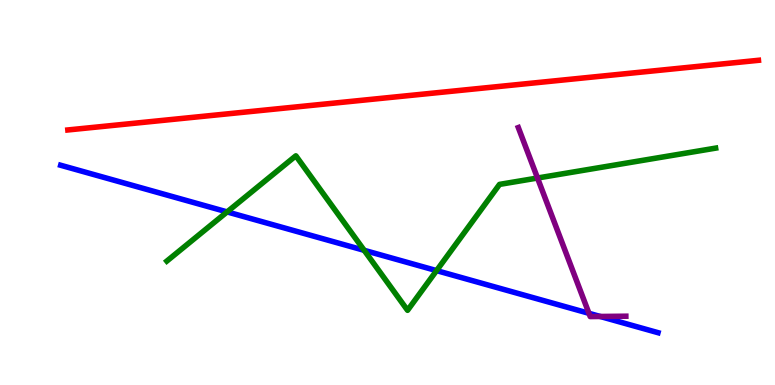[{'lines': ['blue', 'red'], 'intersections': []}, {'lines': ['green', 'red'], 'intersections': []}, {'lines': ['purple', 'red'], 'intersections': []}, {'lines': ['blue', 'green'], 'intersections': [{'x': 2.93, 'y': 4.5}, {'x': 4.7, 'y': 3.5}, {'x': 5.63, 'y': 2.97}]}, {'lines': ['blue', 'purple'], 'intersections': [{'x': 7.6, 'y': 1.86}, {'x': 7.74, 'y': 1.78}]}, {'lines': ['green', 'purple'], 'intersections': [{'x': 6.94, 'y': 5.38}]}]